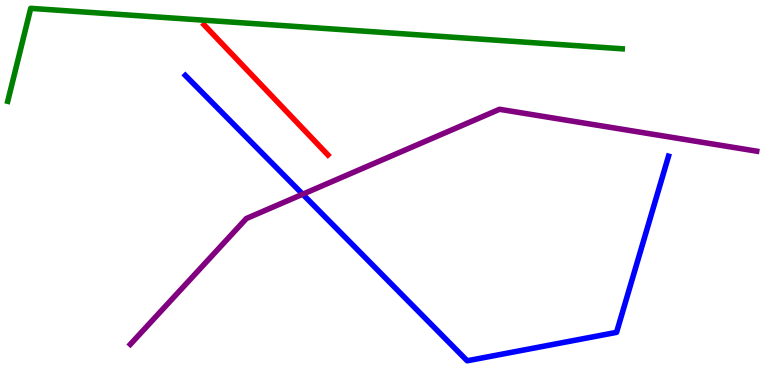[{'lines': ['blue', 'red'], 'intersections': []}, {'lines': ['green', 'red'], 'intersections': []}, {'lines': ['purple', 'red'], 'intersections': []}, {'lines': ['blue', 'green'], 'intersections': []}, {'lines': ['blue', 'purple'], 'intersections': [{'x': 3.91, 'y': 4.96}]}, {'lines': ['green', 'purple'], 'intersections': []}]